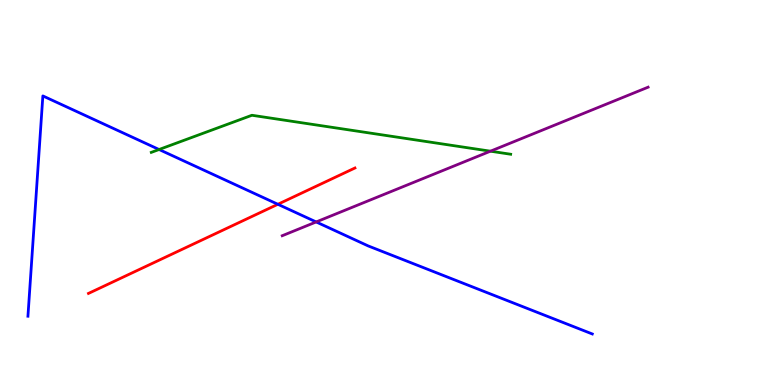[{'lines': ['blue', 'red'], 'intersections': [{'x': 3.59, 'y': 4.69}]}, {'lines': ['green', 'red'], 'intersections': []}, {'lines': ['purple', 'red'], 'intersections': []}, {'lines': ['blue', 'green'], 'intersections': [{'x': 2.05, 'y': 6.12}]}, {'lines': ['blue', 'purple'], 'intersections': [{'x': 4.08, 'y': 4.24}]}, {'lines': ['green', 'purple'], 'intersections': [{'x': 6.33, 'y': 6.07}]}]